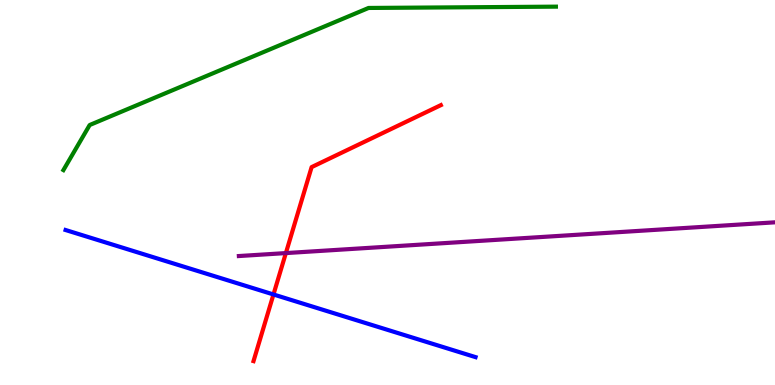[{'lines': ['blue', 'red'], 'intersections': [{'x': 3.53, 'y': 2.35}]}, {'lines': ['green', 'red'], 'intersections': []}, {'lines': ['purple', 'red'], 'intersections': [{'x': 3.69, 'y': 3.43}]}, {'lines': ['blue', 'green'], 'intersections': []}, {'lines': ['blue', 'purple'], 'intersections': []}, {'lines': ['green', 'purple'], 'intersections': []}]